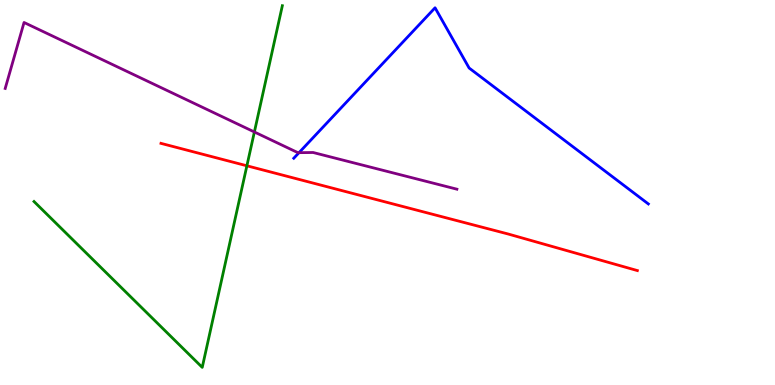[{'lines': ['blue', 'red'], 'intersections': []}, {'lines': ['green', 'red'], 'intersections': [{'x': 3.19, 'y': 5.69}]}, {'lines': ['purple', 'red'], 'intersections': []}, {'lines': ['blue', 'green'], 'intersections': []}, {'lines': ['blue', 'purple'], 'intersections': [{'x': 3.86, 'y': 6.03}]}, {'lines': ['green', 'purple'], 'intersections': [{'x': 3.28, 'y': 6.57}]}]